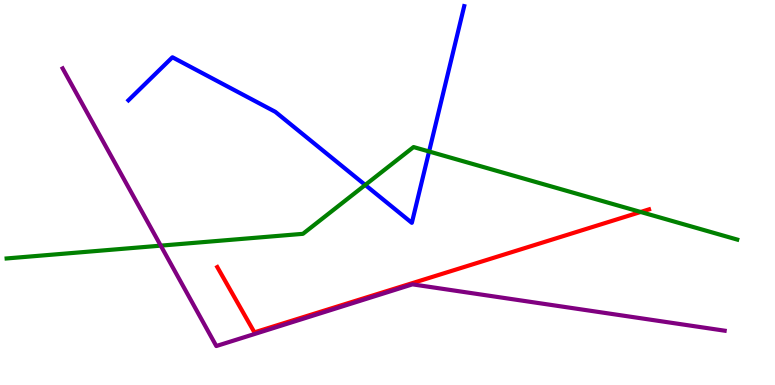[{'lines': ['blue', 'red'], 'intersections': []}, {'lines': ['green', 'red'], 'intersections': [{'x': 8.27, 'y': 4.49}]}, {'lines': ['purple', 'red'], 'intersections': []}, {'lines': ['blue', 'green'], 'intersections': [{'x': 4.71, 'y': 5.2}, {'x': 5.54, 'y': 6.06}]}, {'lines': ['blue', 'purple'], 'intersections': []}, {'lines': ['green', 'purple'], 'intersections': [{'x': 2.07, 'y': 3.62}]}]